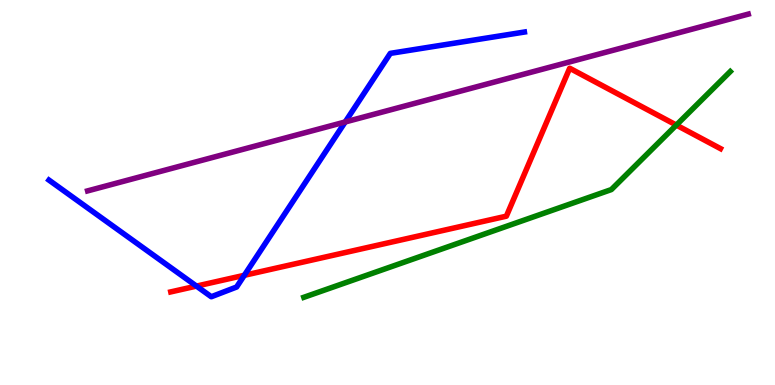[{'lines': ['blue', 'red'], 'intersections': [{'x': 2.54, 'y': 2.57}, {'x': 3.15, 'y': 2.85}]}, {'lines': ['green', 'red'], 'intersections': [{'x': 8.73, 'y': 6.75}]}, {'lines': ['purple', 'red'], 'intersections': []}, {'lines': ['blue', 'green'], 'intersections': []}, {'lines': ['blue', 'purple'], 'intersections': [{'x': 4.45, 'y': 6.83}]}, {'lines': ['green', 'purple'], 'intersections': []}]